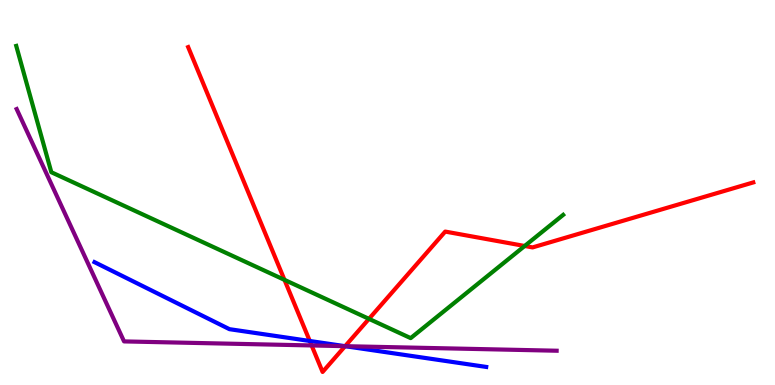[{'lines': ['blue', 'red'], 'intersections': [{'x': 4.0, 'y': 1.14}, {'x': 4.45, 'y': 1.01}]}, {'lines': ['green', 'red'], 'intersections': [{'x': 3.67, 'y': 2.73}, {'x': 4.76, 'y': 1.72}, {'x': 6.77, 'y': 3.61}]}, {'lines': ['purple', 'red'], 'intersections': [{'x': 4.02, 'y': 1.03}, {'x': 4.45, 'y': 1.01}]}, {'lines': ['blue', 'green'], 'intersections': []}, {'lines': ['blue', 'purple'], 'intersections': [{'x': 4.45, 'y': 1.01}]}, {'lines': ['green', 'purple'], 'intersections': []}]